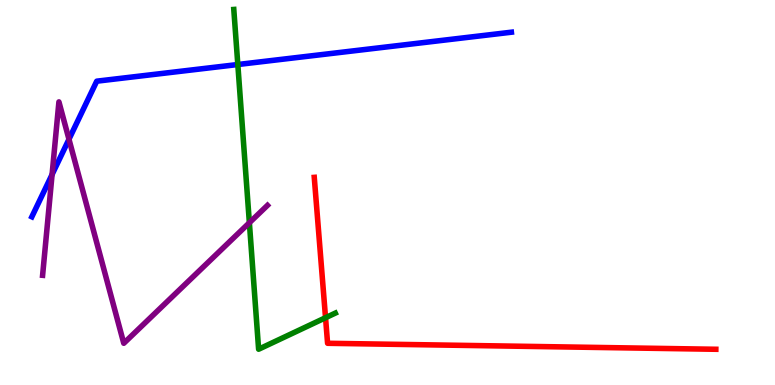[{'lines': ['blue', 'red'], 'intersections': []}, {'lines': ['green', 'red'], 'intersections': [{'x': 4.2, 'y': 1.75}]}, {'lines': ['purple', 'red'], 'intersections': []}, {'lines': ['blue', 'green'], 'intersections': [{'x': 3.07, 'y': 8.32}]}, {'lines': ['blue', 'purple'], 'intersections': [{'x': 0.672, 'y': 5.47}, {'x': 0.89, 'y': 6.38}]}, {'lines': ['green', 'purple'], 'intersections': [{'x': 3.22, 'y': 4.21}]}]